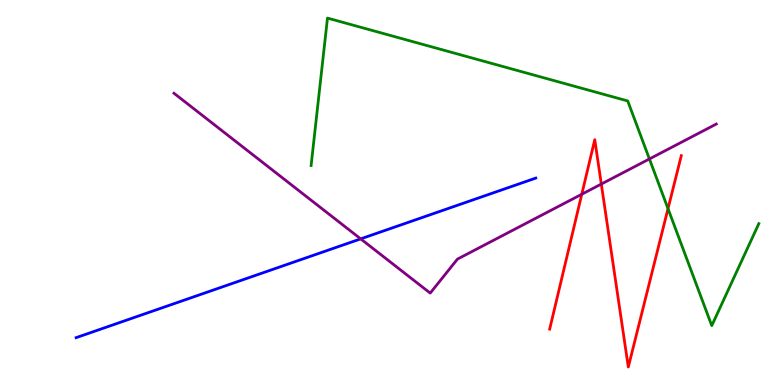[{'lines': ['blue', 'red'], 'intersections': []}, {'lines': ['green', 'red'], 'intersections': [{'x': 8.62, 'y': 4.58}]}, {'lines': ['purple', 'red'], 'intersections': [{'x': 7.51, 'y': 4.95}, {'x': 7.76, 'y': 5.22}]}, {'lines': ['blue', 'green'], 'intersections': []}, {'lines': ['blue', 'purple'], 'intersections': [{'x': 4.65, 'y': 3.8}]}, {'lines': ['green', 'purple'], 'intersections': [{'x': 8.38, 'y': 5.87}]}]